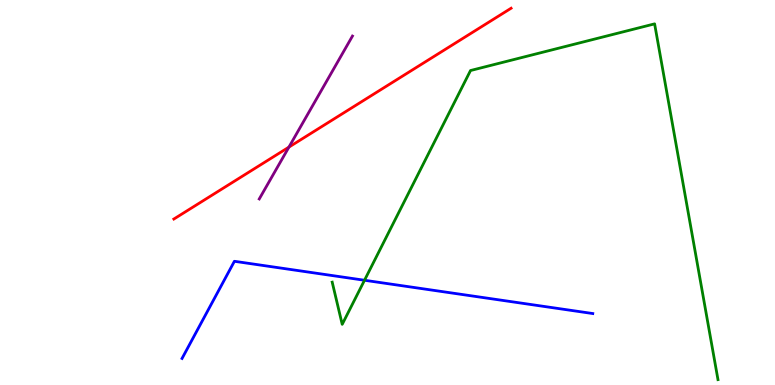[{'lines': ['blue', 'red'], 'intersections': []}, {'lines': ['green', 'red'], 'intersections': []}, {'lines': ['purple', 'red'], 'intersections': [{'x': 3.73, 'y': 6.18}]}, {'lines': ['blue', 'green'], 'intersections': [{'x': 4.7, 'y': 2.72}]}, {'lines': ['blue', 'purple'], 'intersections': []}, {'lines': ['green', 'purple'], 'intersections': []}]